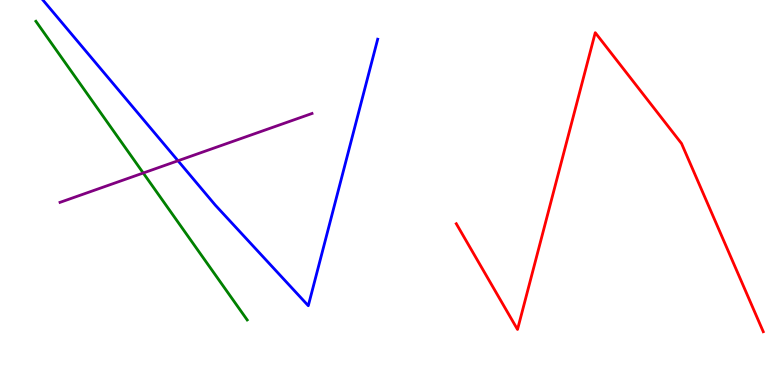[{'lines': ['blue', 'red'], 'intersections': []}, {'lines': ['green', 'red'], 'intersections': []}, {'lines': ['purple', 'red'], 'intersections': []}, {'lines': ['blue', 'green'], 'intersections': []}, {'lines': ['blue', 'purple'], 'intersections': [{'x': 2.3, 'y': 5.82}]}, {'lines': ['green', 'purple'], 'intersections': [{'x': 1.85, 'y': 5.51}]}]